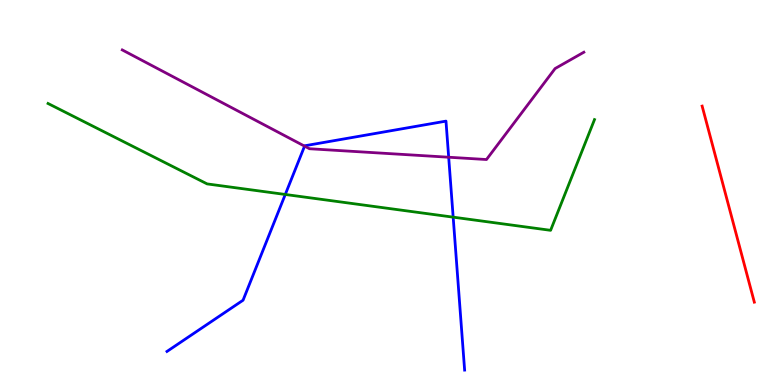[{'lines': ['blue', 'red'], 'intersections': []}, {'lines': ['green', 'red'], 'intersections': []}, {'lines': ['purple', 'red'], 'intersections': []}, {'lines': ['blue', 'green'], 'intersections': [{'x': 3.68, 'y': 4.95}, {'x': 5.85, 'y': 4.36}]}, {'lines': ['blue', 'purple'], 'intersections': [{'x': 3.93, 'y': 6.2}, {'x': 5.79, 'y': 5.92}]}, {'lines': ['green', 'purple'], 'intersections': []}]